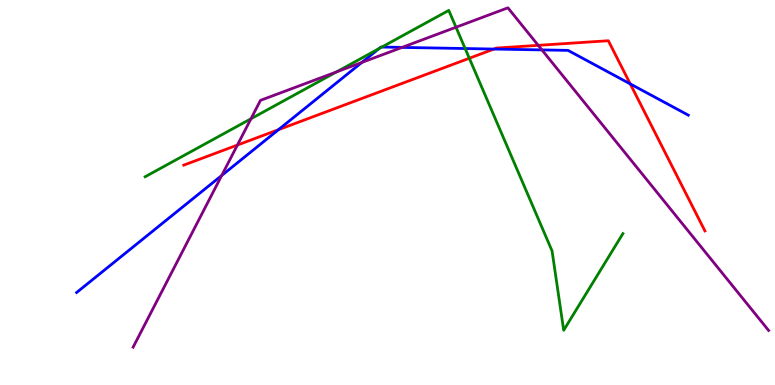[{'lines': ['blue', 'red'], 'intersections': [{'x': 3.59, 'y': 6.63}, {'x': 6.37, 'y': 8.73}, {'x': 8.13, 'y': 7.82}]}, {'lines': ['green', 'red'], 'intersections': [{'x': 6.06, 'y': 8.49}]}, {'lines': ['purple', 'red'], 'intersections': [{'x': 3.06, 'y': 6.23}, {'x': 6.94, 'y': 8.82}]}, {'lines': ['blue', 'green'], 'intersections': [{'x': 4.89, 'y': 8.74}, {'x': 4.93, 'y': 8.78}, {'x': 6.0, 'y': 8.74}]}, {'lines': ['blue', 'purple'], 'intersections': [{'x': 2.86, 'y': 5.44}, {'x': 4.67, 'y': 8.38}, {'x': 5.19, 'y': 8.77}, {'x': 6.99, 'y': 8.7}]}, {'lines': ['green', 'purple'], 'intersections': [{'x': 3.24, 'y': 6.92}, {'x': 4.34, 'y': 8.13}, {'x': 5.88, 'y': 9.29}]}]